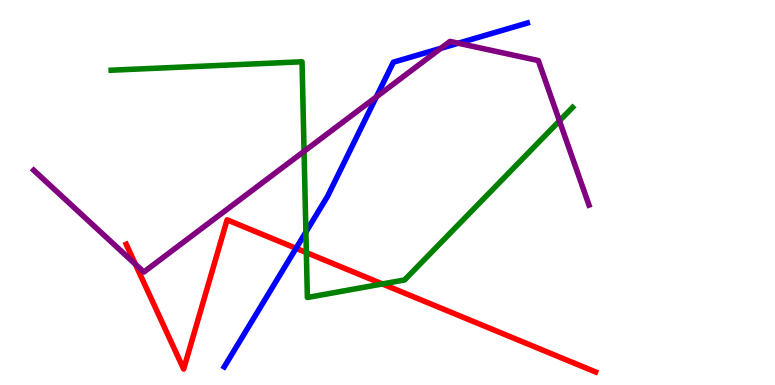[{'lines': ['blue', 'red'], 'intersections': [{'x': 3.82, 'y': 3.55}]}, {'lines': ['green', 'red'], 'intersections': [{'x': 3.95, 'y': 3.44}, {'x': 4.93, 'y': 2.62}]}, {'lines': ['purple', 'red'], 'intersections': [{'x': 1.75, 'y': 3.14}]}, {'lines': ['blue', 'green'], 'intersections': [{'x': 3.95, 'y': 3.97}]}, {'lines': ['blue', 'purple'], 'intersections': [{'x': 4.86, 'y': 7.48}, {'x': 5.69, 'y': 8.74}, {'x': 5.91, 'y': 8.88}]}, {'lines': ['green', 'purple'], 'intersections': [{'x': 3.92, 'y': 6.07}, {'x': 7.22, 'y': 6.86}]}]